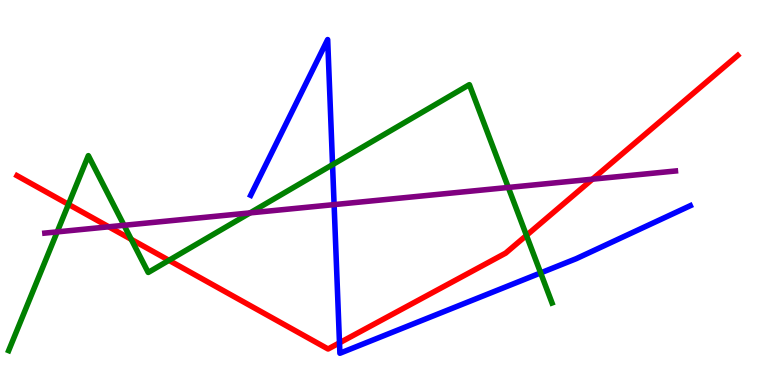[{'lines': ['blue', 'red'], 'intersections': [{'x': 4.38, 'y': 1.1}]}, {'lines': ['green', 'red'], 'intersections': [{'x': 0.883, 'y': 4.69}, {'x': 1.69, 'y': 3.78}, {'x': 2.18, 'y': 3.24}, {'x': 6.79, 'y': 3.89}]}, {'lines': ['purple', 'red'], 'intersections': [{'x': 1.4, 'y': 4.11}, {'x': 7.64, 'y': 5.35}]}, {'lines': ['blue', 'green'], 'intersections': [{'x': 4.29, 'y': 5.72}, {'x': 6.98, 'y': 2.91}]}, {'lines': ['blue', 'purple'], 'intersections': [{'x': 4.31, 'y': 4.69}]}, {'lines': ['green', 'purple'], 'intersections': [{'x': 0.738, 'y': 3.98}, {'x': 1.6, 'y': 4.15}, {'x': 3.23, 'y': 4.47}, {'x': 6.56, 'y': 5.13}]}]